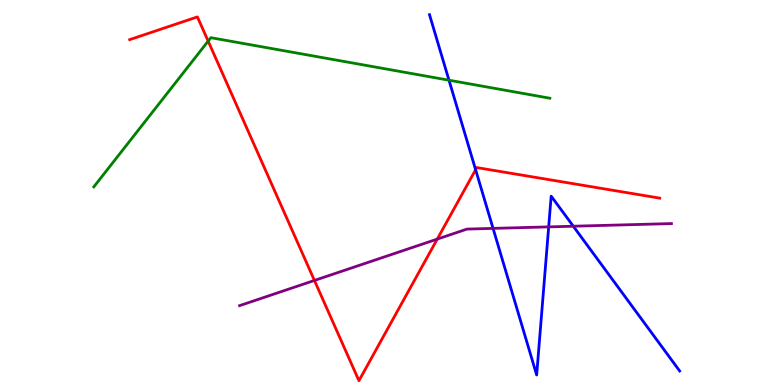[{'lines': ['blue', 'red'], 'intersections': [{'x': 6.14, 'y': 5.59}]}, {'lines': ['green', 'red'], 'intersections': [{'x': 2.69, 'y': 8.93}]}, {'lines': ['purple', 'red'], 'intersections': [{'x': 4.06, 'y': 2.72}, {'x': 5.64, 'y': 3.79}]}, {'lines': ['blue', 'green'], 'intersections': [{'x': 5.79, 'y': 7.92}]}, {'lines': ['blue', 'purple'], 'intersections': [{'x': 6.36, 'y': 4.07}, {'x': 7.08, 'y': 4.11}, {'x': 7.4, 'y': 4.12}]}, {'lines': ['green', 'purple'], 'intersections': []}]